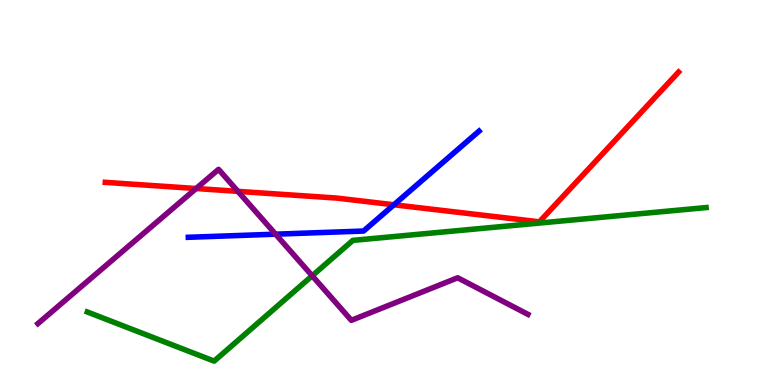[{'lines': ['blue', 'red'], 'intersections': [{'x': 5.08, 'y': 4.68}]}, {'lines': ['green', 'red'], 'intersections': []}, {'lines': ['purple', 'red'], 'intersections': [{'x': 2.53, 'y': 5.1}, {'x': 3.07, 'y': 5.03}]}, {'lines': ['blue', 'green'], 'intersections': []}, {'lines': ['blue', 'purple'], 'intersections': [{'x': 3.56, 'y': 3.92}]}, {'lines': ['green', 'purple'], 'intersections': [{'x': 4.03, 'y': 2.84}]}]